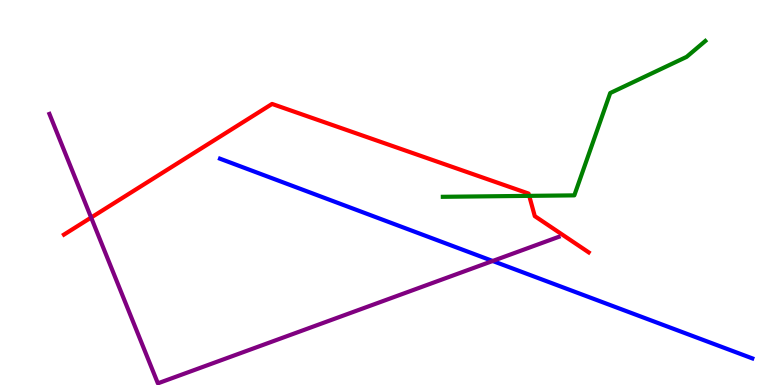[{'lines': ['blue', 'red'], 'intersections': []}, {'lines': ['green', 'red'], 'intersections': [{'x': 6.83, 'y': 4.91}]}, {'lines': ['purple', 'red'], 'intersections': [{'x': 1.18, 'y': 4.35}]}, {'lines': ['blue', 'green'], 'intersections': []}, {'lines': ['blue', 'purple'], 'intersections': [{'x': 6.36, 'y': 3.22}]}, {'lines': ['green', 'purple'], 'intersections': []}]